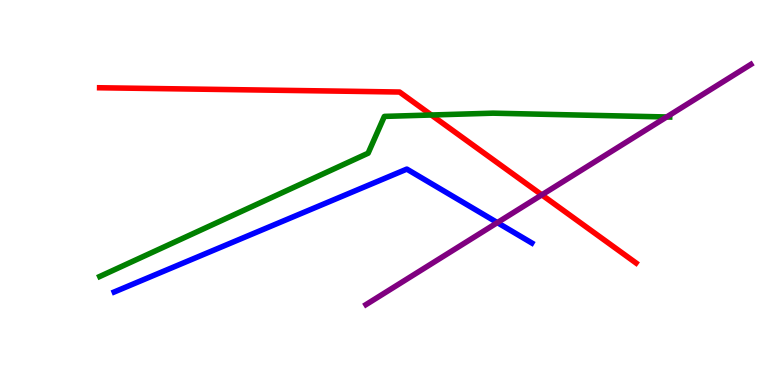[{'lines': ['blue', 'red'], 'intersections': []}, {'lines': ['green', 'red'], 'intersections': [{'x': 5.57, 'y': 7.01}]}, {'lines': ['purple', 'red'], 'intersections': [{'x': 6.99, 'y': 4.94}]}, {'lines': ['blue', 'green'], 'intersections': []}, {'lines': ['blue', 'purple'], 'intersections': [{'x': 6.42, 'y': 4.22}]}, {'lines': ['green', 'purple'], 'intersections': [{'x': 8.6, 'y': 6.96}]}]